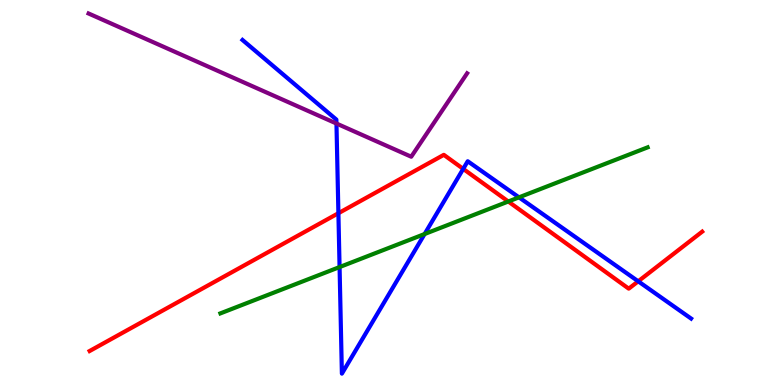[{'lines': ['blue', 'red'], 'intersections': [{'x': 4.37, 'y': 4.46}, {'x': 5.98, 'y': 5.61}, {'x': 8.23, 'y': 2.69}]}, {'lines': ['green', 'red'], 'intersections': [{'x': 6.56, 'y': 4.77}]}, {'lines': ['purple', 'red'], 'intersections': []}, {'lines': ['blue', 'green'], 'intersections': [{'x': 4.38, 'y': 3.06}, {'x': 5.48, 'y': 3.92}, {'x': 6.7, 'y': 4.87}]}, {'lines': ['blue', 'purple'], 'intersections': [{'x': 4.34, 'y': 6.79}]}, {'lines': ['green', 'purple'], 'intersections': []}]